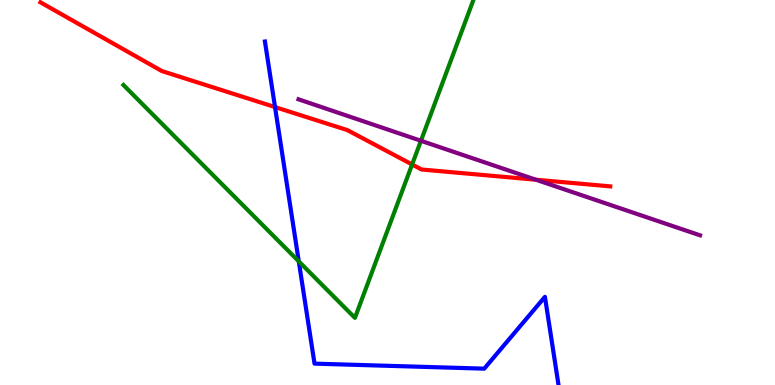[{'lines': ['blue', 'red'], 'intersections': [{'x': 3.55, 'y': 7.22}]}, {'lines': ['green', 'red'], 'intersections': [{'x': 5.32, 'y': 5.73}]}, {'lines': ['purple', 'red'], 'intersections': [{'x': 6.92, 'y': 5.33}]}, {'lines': ['blue', 'green'], 'intersections': [{'x': 3.86, 'y': 3.21}]}, {'lines': ['blue', 'purple'], 'intersections': []}, {'lines': ['green', 'purple'], 'intersections': [{'x': 5.43, 'y': 6.34}]}]